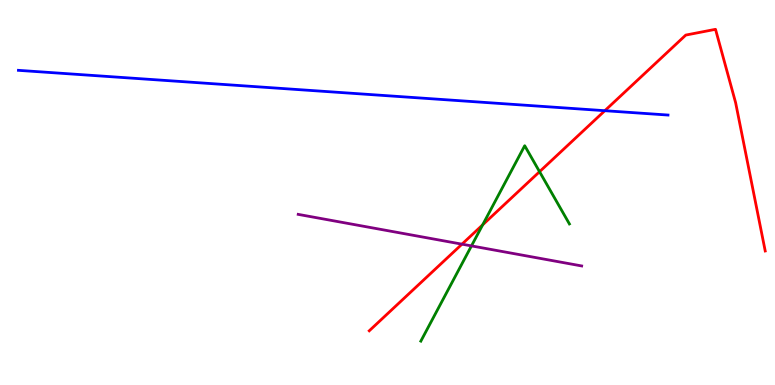[{'lines': ['blue', 'red'], 'intersections': [{'x': 7.8, 'y': 7.12}]}, {'lines': ['green', 'red'], 'intersections': [{'x': 6.23, 'y': 4.16}, {'x': 6.96, 'y': 5.54}]}, {'lines': ['purple', 'red'], 'intersections': [{'x': 5.96, 'y': 3.66}]}, {'lines': ['blue', 'green'], 'intersections': []}, {'lines': ['blue', 'purple'], 'intersections': []}, {'lines': ['green', 'purple'], 'intersections': [{'x': 6.08, 'y': 3.61}]}]